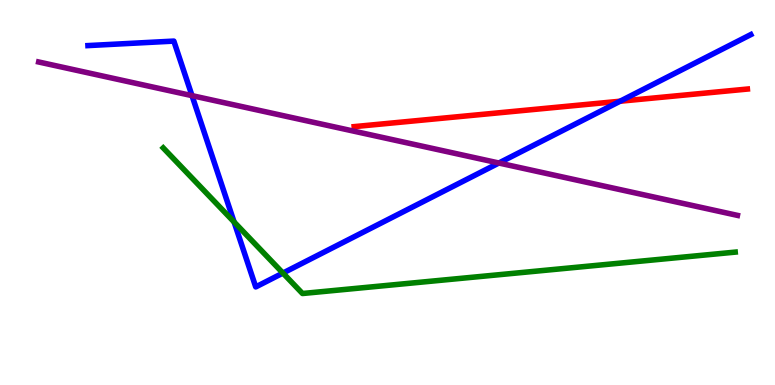[{'lines': ['blue', 'red'], 'intersections': [{'x': 8.0, 'y': 7.37}]}, {'lines': ['green', 'red'], 'intersections': []}, {'lines': ['purple', 'red'], 'intersections': []}, {'lines': ['blue', 'green'], 'intersections': [{'x': 3.02, 'y': 4.23}, {'x': 3.65, 'y': 2.91}]}, {'lines': ['blue', 'purple'], 'intersections': [{'x': 2.48, 'y': 7.52}, {'x': 6.44, 'y': 5.77}]}, {'lines': ['green', 'purple'], 'intersections': []}]